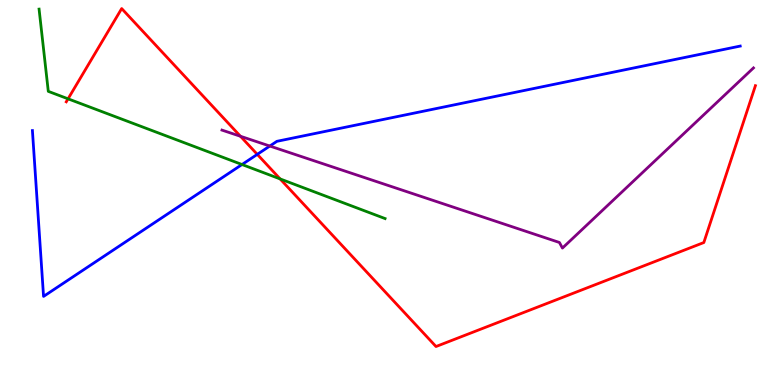[{'lines': ['blue', 'red'], 'intersections': [{'x': 3.32, 'y': 5.99}]}, {'lines': ['green', 'red'], 'intersections': [{'x': 0.878, 'y': 7.43}, {'x': 3.61, 'y': 5.35}]}, {'lines': ['purple', 'red'], 'intersections': [{'x': 3.1, 'y': 6.46}]}, {'lines': ['blue', 'green'], 'intersections': [{'x': 3.12, 'y': 5.73}]}, {'lines': ['blue', 'purple'], 'intersections': [{'x': 3.48, 'y': 6.21}]}, {'lines': ['green', 'purple'], 'intersections': []}]